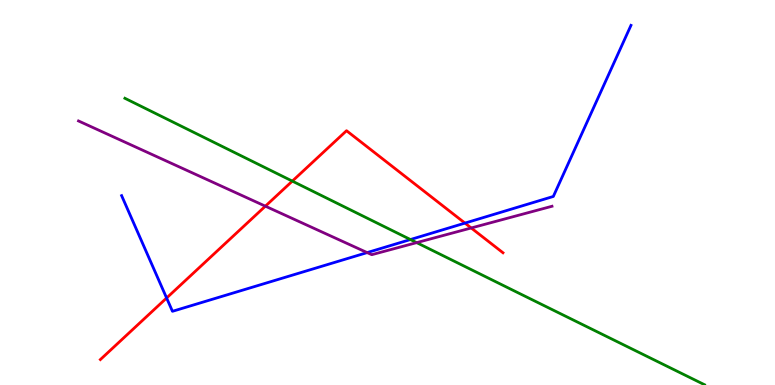[{'lines': ['blue', 'red'], 'intersections': [{'x': 2.15, 'y': 2.26}, {'x': 6.0, 'y': 4.21}]}, {'lines': ['green', 'red'], 'intersections': [{'x': 3.77, 'y': 5.3}]}, {'lines': ['purple', 'red'], 'intersections': [{'x': 3.42, 'y': 4.64}, {'x': 6.08, 'y': 4.08}]}, {'lines': ['blue', 'green'], 'intersections': [{'x': 5.3, 'y': 3.78}]}, {'lines': ['blue', 'purple'], 'intersections': [{'x': 4.74, 'y': 3.44}]}, {'lines': ['green', 'purple'], 'intersections': [{'x': 5.38, 'y': 3.7}]}]